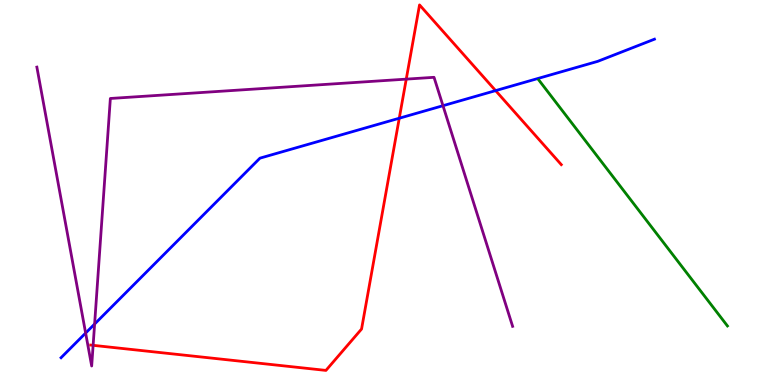[{'lines': ['blue', 'red'], 'intersections': [{'x': 5.15, 'y': 6.93}, {'x': 6.39, 'y': 7.65}]}, {'lines': ['green', 'red'], 'intersections': []}, {'lines': ['purple', 'red'], 'intersections': [{'x': 1.2, 'y': 1.03}, {'x': 5.24, 'y': 7.94}]}, {'lines': ['blue', 'green'], 'intersections': []}, {'lines': ['blue', 'purple'], 'intersections': [{'x': 1.1, 'y': 1.35}, {'x': 1.22, 'y': 1.58}, {'x': 5.72, 'y': 7.25}]}, {'lines': ['green', 'purple'], 'intersections': []}]